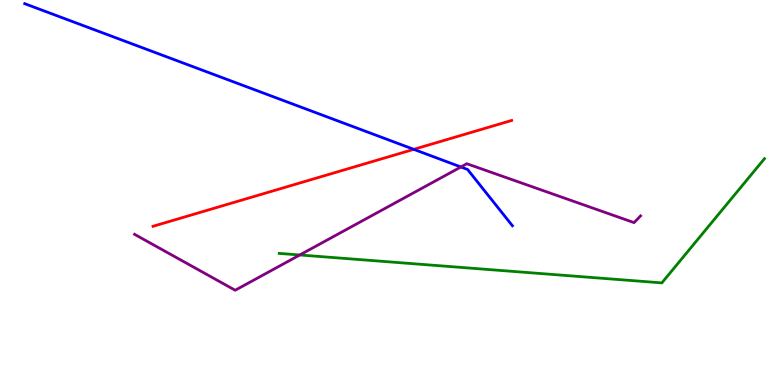[{'lines': ['blue', 'red'], 'intersections': [{'x': 5.34, 'y': 6.12}]}, {'lines': ['green', 'red'], 'intersections': []}, {'lines': ['purple', 'red'], 'intersections': []}, {'lines': ['blue', 'green'], 'intersections': []}, {'lines': ['blue', 'purple'], 'intersections': [{'x': 5.95, 'y': 5.66}]}, {'lines': ['green', 'purple'], 'intersections': [{'x': 3.87, 'y': 3.38}]}]